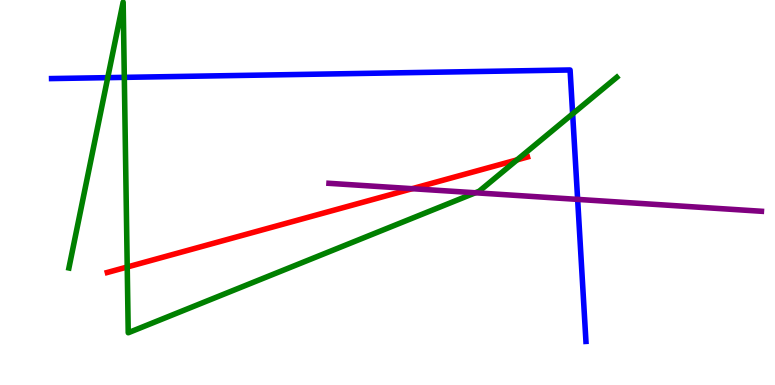[{'lines': ['blue', 'red'], 'intersections': []}, {'lines': ['green', 'red'], 'intersections': [{'x': 1.64, 'y': 3.06}, {'x': 6.67, 'y': 5.85}]}, {'lines': ['purple', 'red'], 'intersections': [{'x': 5.32, 'y': 5.1}]}, {'lines': ['blue', 'green'], 'intersections': [{'x': 1.39, 'y': 7.98}, {'x': 1.6, 'y': 7.99}, {'x': 7.39, 'y': 7.04}]}, {'lines': ['blue', 'purple'], 'intersections': [{'x': 7.45, 'y': 4.82}]}, {'lines': ['green', 'purple'], 'intersections': [{'x': 6.13, 'y': 4.99}]}]